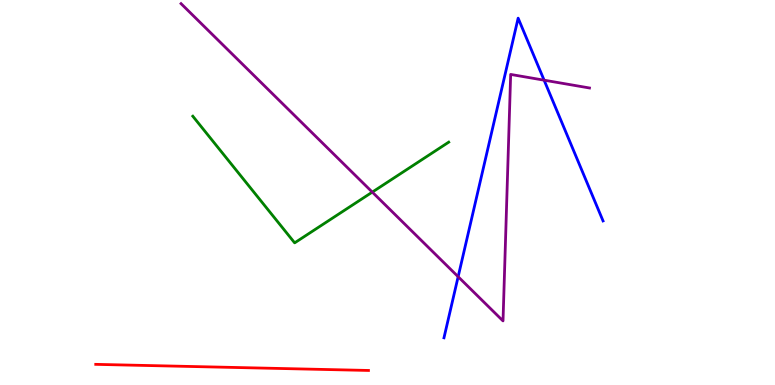[{'lines': ['blue', 'red'], 'intersections': []}, {'lines': ['green', 'red'], 'intersections': []}, {'lines': ['purple', 'red'], 'intersections': []}, {'lines': ['blue', 'green'], 'intersections': []}, {'lines': ['blue', 'purple'], 'intersections': [{'x': 5.91, 'y': 2.81}, {'x': 7.02, 'y': 7.92}]}, {'lines': ['green', 'purple'], 'intersections': [{'x': 4.8, 'y': 5.01}]}]